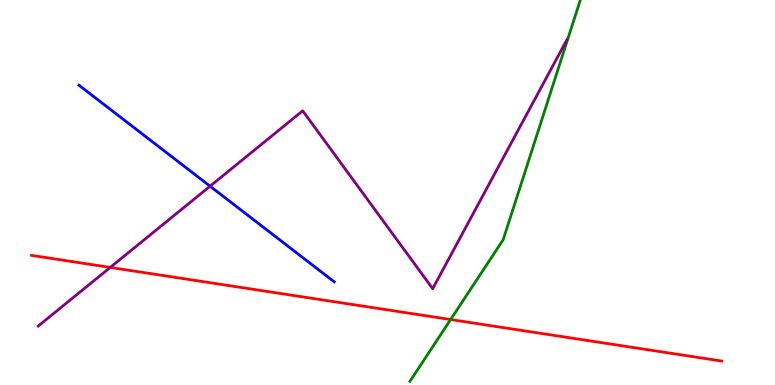[{'lines': ['blue', 'red'], 'intersections': []}, {'lines': ['green', 'red'], 'intersections': [{'x': 5.81, 'y': 1.7}]}, {'lines': ['purple', 'red'], 'intersections': [{'x': 1.42, 'y': 3.05}]}, {'lines': ['blue', 'green'], 'intersections': []}, {'lines': ['blue', 'purple'], 'intersections': [{'x': 2.71, 'y': 5.16}]}, {'lines': ['green', 'purple'], 'intersections': []}]